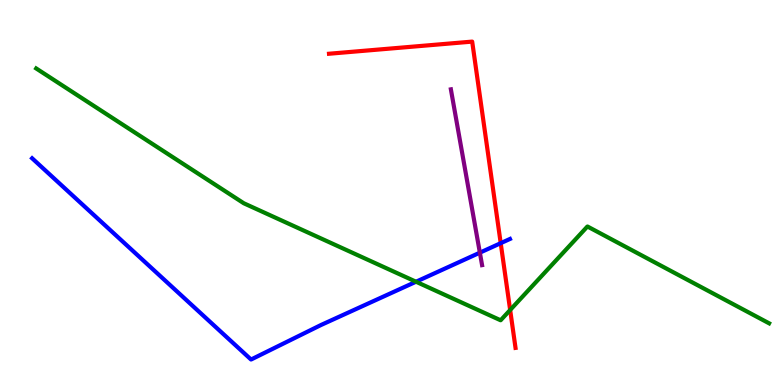[{'lines': ['blue', 'red'], 'intersections': [{'x': 6.46, 'y': 3.68}]}, {'lines': ['green', 'red'], 'intersections': [{'x': 6.58, 'y': 1.95}]}, {'lines': ['purple', 'red'], 'intersections': []}, {'lines': ['blue', 'green'], 'intersections': [{'x': 5.37, 'y': 2.68}]}, {'lines': ['blue', 'purple'], 'intersections': [{'x': 6.19, 'y': 3.44}]}, {'lines': ['green', 'purple'], 'intersections': []}]